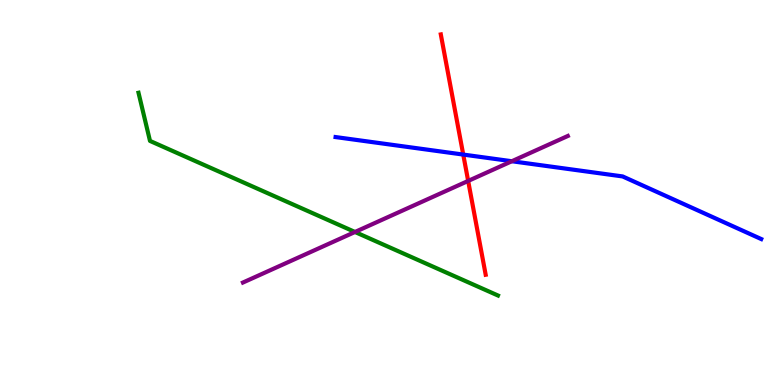[{'lines': ['blue', 'red'], 'intersections': [{'x': 5.98, 'y': 5.99}]}, {'lines': ['green', 'red'], 'intersections': []}, {'lines': ['purple', 'red'], 'intersections': [{'x': 6.04, 'y': 5.3}]}, {'lines': ['blue', 'green'], 'intersections': []}, {'lines': ['blue', 'purple'], 'intersections': [{'x': 6.6, 'y': 5.81}]}, {'lines': ['green', 'purple'], 'intersections': [{'x': 4.58, 'y': 3.97}]}]